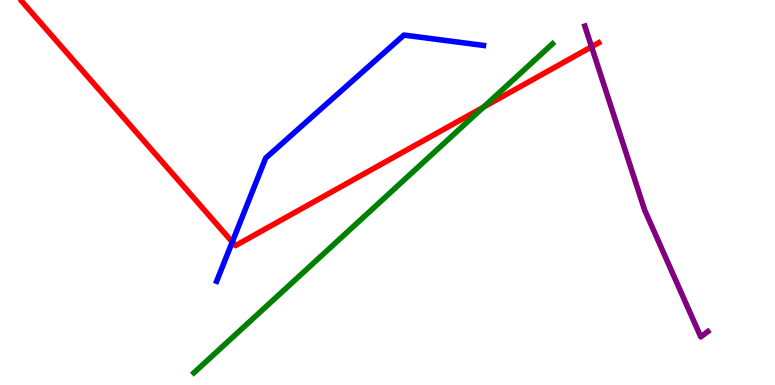[{'lines': ['blue', 'red'], 'intersections': [{'x': 3.0, 'y': 3.71}]}, {'lines': ['green', 'red'], 'intersections': [{'x': 6.24, 'y': 7.22}]}, {'lines': ['purple', 'red'], 'intersections': [{'x': 7.63, 'y': 8.78}]}, {'lines': ['blue', 'green'], 'intersections': []}, {'lines': ['blue', 'purple'], 'intersections': []}, {'lines': ['green', 'purple'], 'intersections': []}]